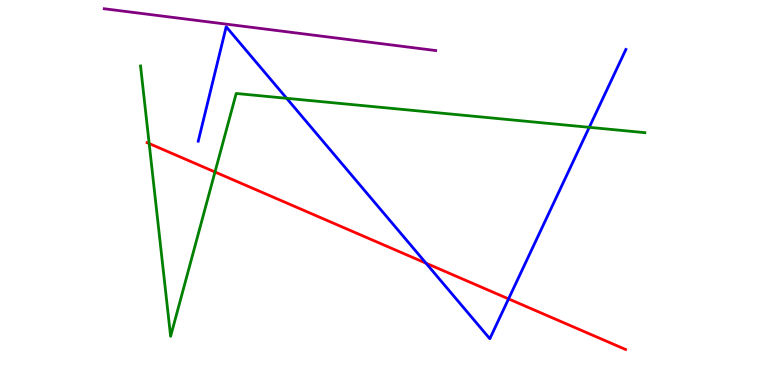[{'lines': ['blue', 'red'], 'intersections': [{'x': 5.5, 'y': 3.16}, {'x': 6.56, 'y': 2.24}]}, {'lines': ['green', 'red'], 'intersections': [{'x': 1.92, 'y': 6.27}, {'x': 2.77, 'y': 5.53}]}, {'lines': ['purple', 'red'], 'intersections': []}, {'lines': ['blue', 'green'], 'intersections': [{'x': 3.7, 'y': 7.45}, {'x': 7.6, 'y': 6.69}]}, {'lines': ['blue', 'purple'], 'intersections': []}, {'lines': ['green', 'purple'], 'intersections': []}]